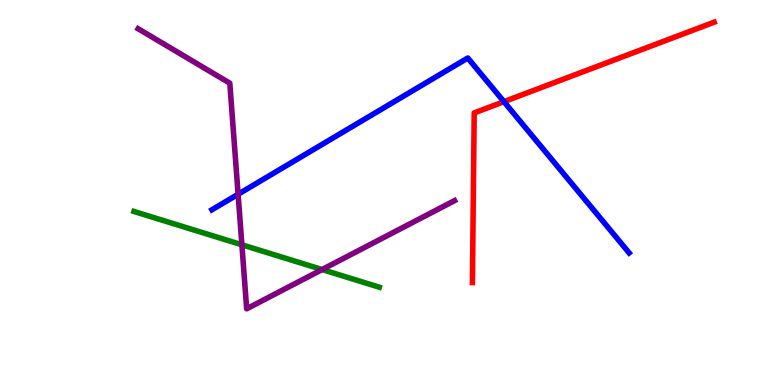[{'lines': ['blue', 'red'], 'intersections': [{'x': 6.5, 'y': 7.36}]}, {'lines': ['green', 'red'], 'intersections': []}, {'lines': ['purple', 'red'], 'intersections': []}, {'lines': ['blue', 'green'], 'intersections': []}, {'lines': ['blue', 'purple'], 'intersections': [{'x': 3.07, 'y': 4.95}]}, {'lines': ['green', 'purple'], 'intersections': [{'x': 3.12, 'y': 3.64}, {'x': 4.16, 'y': 3.0}]}]